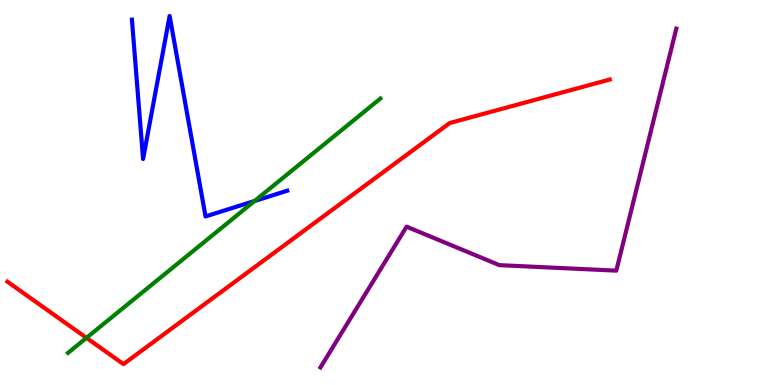[{'lines': ['blue', 'red'], 'intersections': []}, {'lines': ['green', 'red'], 'intersections': [{'x': 1.12, 'y': 1.22}]}, {'lines': ['purple', 'red'], 'intersections': []}, {'lines': ['blue', 'green'], 'intersections': [{'x': 3.28, 'y': 4.78}]}, {'lines': ['blue', 'purple'], 'intersections': []}, {'lines': ['green', 'purple'], 'intersections': []}]